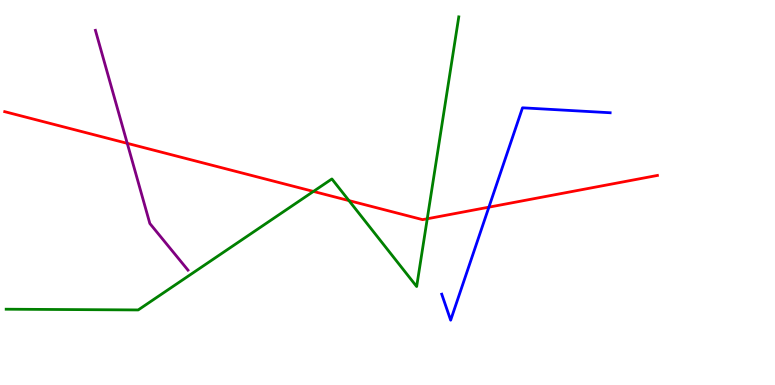[{'lines': ['blue', 'red'], 'intersections': [{'x': 6.31, 'y': 4.62}]}, {'lines': ['green', 'red'], 'intersections': [{'x': 4.04, 'y': 5.03}, {'x': 4.5, 'y': 4.79}, {'x': 5.51, 'y': 4.32}]}, {'lines': ['purple', 'red'], 'intersections': [{'x': 1.64, 'y': 6.28}]}, {'lines': ['blue', 'green'], 'intersections': []}, {'lines': ['blue', 'purple'], 'intersections': []}, {'lines': ['green', 'purple'], 'intersections': []}]